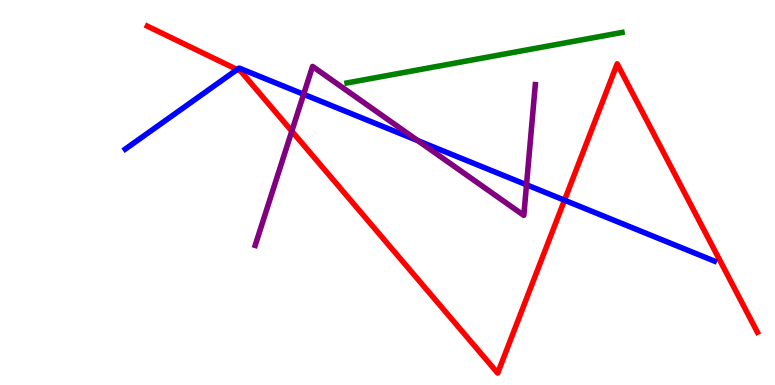[{'lines': ['blue', 'red'], 'intersections': [{'x': 3.06, 'y': 8.19}, {'x': 7.28, 'y': 4.8}]}, {'lines': ['green', 'red'], 'intersections': []}, {'lines': ['purple', 'red'], 'intersections': [{'x': 3.77, 'y': 6.59}]}, {'lines': ['blue', 'green'], 'intersections': []}, {'lines': ['blue', 'purple'], 'intersections': [{'x': 3.92, 'y': 7.55}, {'x': 5.39, 'y': 6.35}, {'x': 6.79, 'y': 5.2}]}, {'lines': ['green', 'purple'], 'intersections': []}]